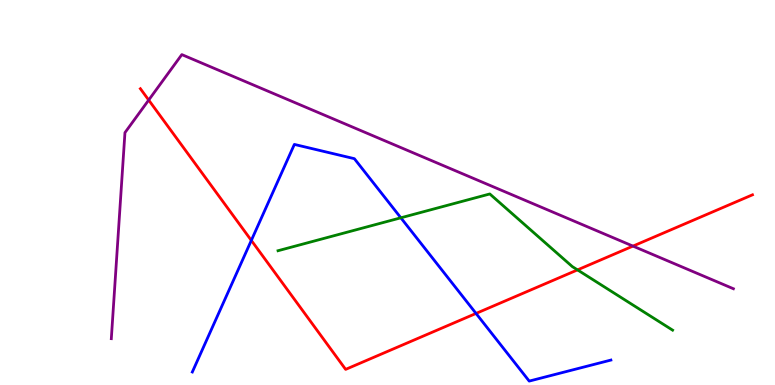[{'lines': ['blue', 'red'], 'intersections': [{'x': 3.24, 'y': 3.76}, {'x': 6.14, 'y': 1.86}]}, {'lines': ['green', 'red'], 'intersections': [{'x': 7.45, 'y': 2.99}]}, {'lines': ['purple', 'red'], 'intersections': [{'x': 1.92, 'y': 7.4}, {'x': 8.17, 'y': 3.61}]}, {'lines': ['blue', 'green'], 'intersections': [{'x': 5.17, 'y': 4.34}]}, {'lines': ['blue', 'purple'], 'intersections': []}, {'lines': ['green', 'purple'], 'intersections': []}]